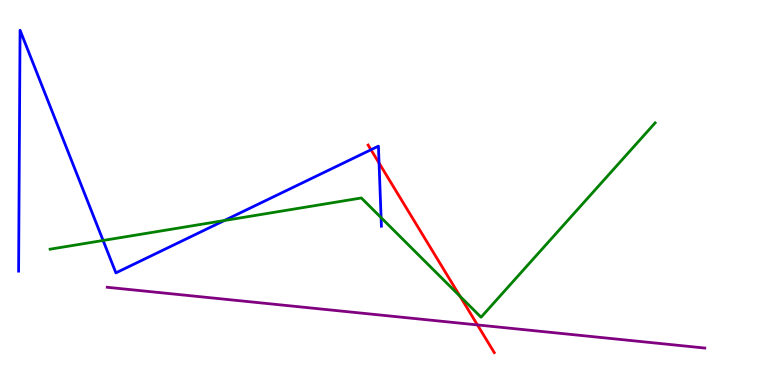[{'lines': ['blue', 'red'], 'intersections': [{'x': 4.79, 'y': 6.11}, {'x': 4.89, 'y': 5.76}]}, {'lines': ['green', 'red'], 'intersections': [{'x': 5.94, 'y': 2.3}]}, {'lines': ['purple', 'red'], 'intersections': [{'x': 6.16, 'y': 1.56}]}, {'lines': ['blue', 'green'], 'intersections': [{'x': 1.33, 'y': 3.75}, {'x': 2.9, 'y': 4.27}, {'x': 4.92, 'y': 4.35}]}, {'lines': ['blue', 'purple'], 'intersections': []}, {'lines': ['green', 'purple'], 'intersections': []}]